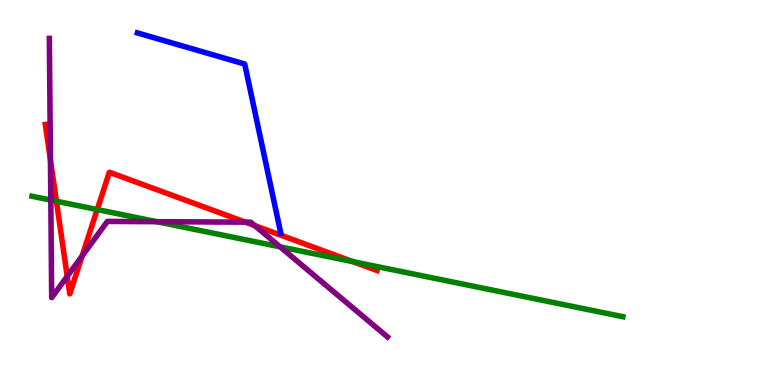[{'lines': ['blue', 'red'], 'intersections': []}, {'lines': ['green', 'red'], 'intersections': [{'x': 0.728, 'y': 4.77}, {'x': 1.25, 'y': 4.56}, {'x': 4.55, 'y': 3.2}]}, {'lines': ['purple', 'red'], 'intersections': [{'x': 0.651, 'y': 5.84}, {'x': 0.868, 'y': 2.82}, {'x': 1.06, 'y': 3.35}, {'x': 3.17, 'y': 4.23}, {'x': 3.29, 'y': 4.14}]}, {'lines': ['blue', 'green'], 'intersections': []}, {'lines': ['blue', 'purple'], 'intersections': []}, {'lines': ['green', 'purple'], 'intersections': [{'x': 0.656, 'y': 4.8}, {'x': 2.02, 'y': 4.24}, {'x': 3.61, 'y': 3.59}]}]